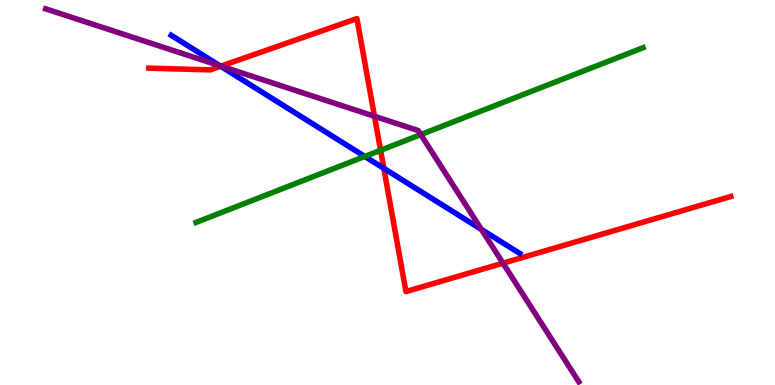[{'lines': ['blue', 'red'], 'intersections': [{'x': 2.85, 'y': 8.28}, {'x': 4.95, 'y': 5.63}]}, {'lines': ['green', 'red'], 'intersections': [{'x': 4.91, 'y': 6.1}]}, {'lines': ['purple', 'red'], 'intersections': [{'x': 2.85, 'y': 8.28}, {'x': 4.83, 'y': 6.98}, {'x': 6.49, 'y': 3.16}]}, {'lines': ['blue', 'green'], 'intersections': [{'x': 4.71, 'y': 5.94}]}, {'lines': ['blue', 'purple'], 'intersections': [{'x': 2.84, 'y': 8.29}, {'x': 6.21, 'y': 4.04}]}, {'lines': ['green', 'purple'], 'intersections': [{'x': 5.43, 'y': 6.5}]}]